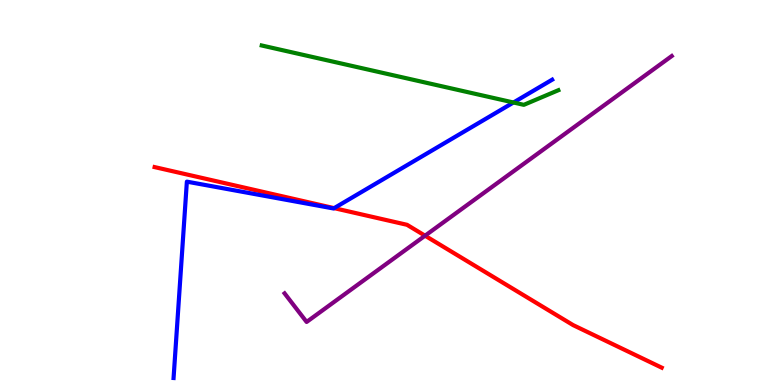[{'lines': ['blue', 'red'], 'intersections': [{'x': 4.31, 'y': 4.59}]}, {'lines': ['green', 'red'], 'intersections': []}, {'lines': ['purple', 'red'], 'intersections': [{'x': 5.48, 'y': 3.88}]}, {'lines': ['blue', 'green'], 'intersections': [{'x': 6.63, 'y': 7.34}]}, {'lines': ['blue', 'purple'], 'intersections': []}, {'lines': ['green', 'purple'], 'intersections': []}]